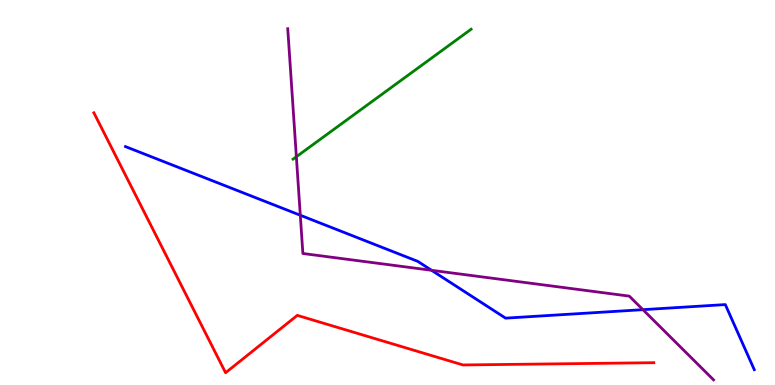[{'lines': ['blue', 'red'], 'intersections': []}, {'lines': ['green', 'red'], 'intersections': []}, {'lines': ['purple', 'red'], 'intersections': []}, {'lines': ['blue', 'green'], 'intersections': []}, {'lines': ['blue', 'purple'], 'intersections': [{'x': 3.87, 'y': 4.41}, {'x': 5.57, 'y': 2.98}, {'x': 8.3, 'y': 1.96}]}, {'lines': ['green', 'purple'], 'intersections': [{'x': 3.82, 'y': 5.93}]}]